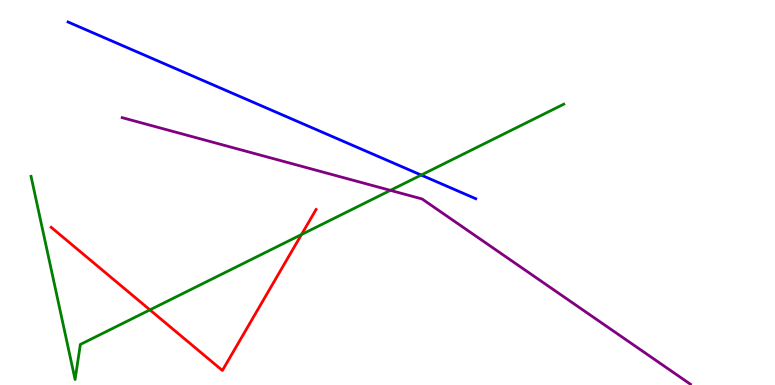[{'lines': ['blue', 'red'], 'intersections': []}, {'lines': ['green', 'red'], 'intersections': [{'x': 1.93, 'y': 1.95}, {'x': 3.89, 'y': 3.91}]}, {'lines': ['purple', 'red'], 'intersections': []}, {'lines': ['blue', 'green'], 'intersections': [{'x': 5.43, 'y': 5.45}]}, {'lines': ['blue', 'purple'], 'intersections': []}, {'lines': ['green', 'purple'], 'intersections': [{'x': 5.04, 'y': 5.06}]}]